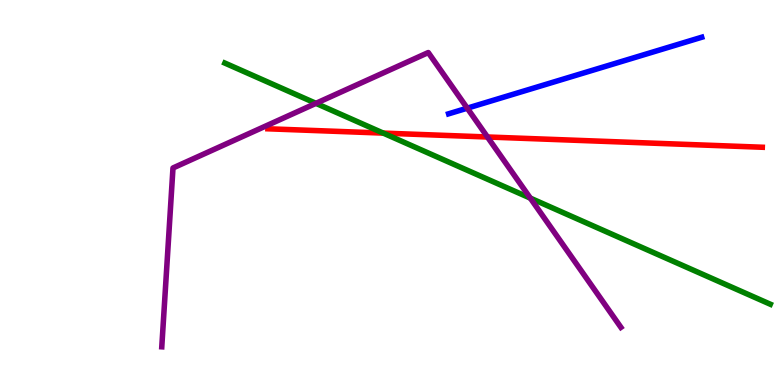[{'lines': ['blue', 'red'], 'intersections': []}, {'lines': ['green', 'red'], 'intersections': [{'x': 4.94, 'y': 6.54}]}, {'lines': ['purple', 'red'], 'intersections': [{'x': 6.29, 'y': 6.44}]}, {'lines': ['blue', 'green'], 'intersections': []}, {'lines': ['blue', 'purple'], 'intersections': [{'x': 6.03, 'y': 7.19}]}, {'lines': ['green', 'purple'], 'intersections': [{'x': 4.08, 'y': 7.32}, {'x': 6.84, 'y': 4.85}]}]